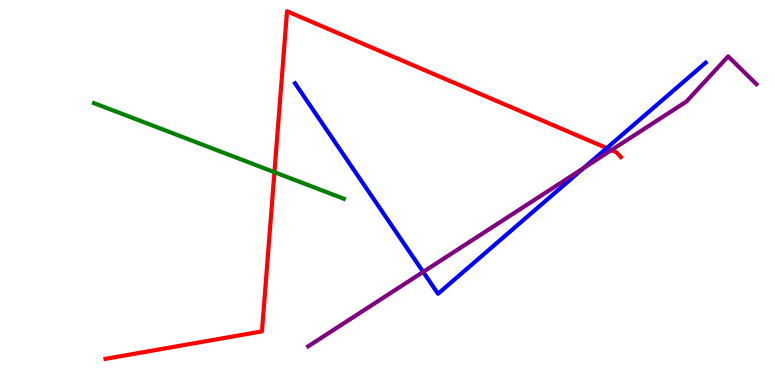[{'lines': ['blue', 'red'], 'intersections': [{'x': 7.83, 'y': 6.15}]}, {'lines': ['green', 'red'], 'intersections': [{'x': 3.54, 'y': 5.53}]}, {'lines': ['purple', 'red'], 'intersections': [{'x': 7.89, 'y': 6.1}]}, {'lines': ['blue', 'green'], 'intersections': []}, {'lines': ['blue', 'purple'], 'intersections': [{'x': 5.46, 'y': 2.94}, {'x': 7.53, 'y': 5.63}]}, {'lines': ['green', 'purple'], 'intersections': []}]